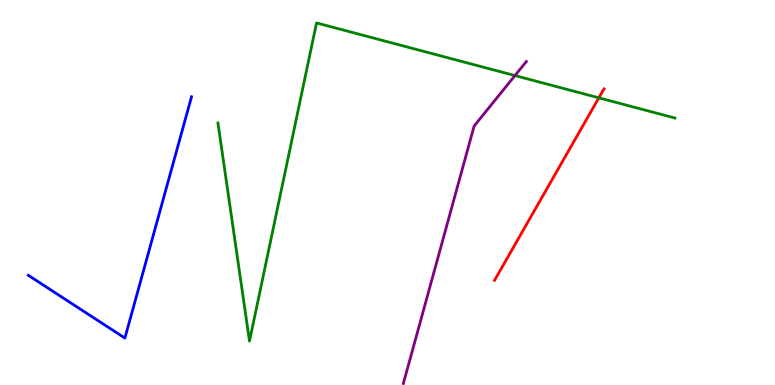[{'lines': ['blue', 'red'], 'intersections': []}, {'lines': ['green', 'red'], 'intersections': [{'x': 7.73, 'y': 7.46}]}, {'lines': ['purple', 'red'], 'intersections': []}, {'lines': ['blue', 'green'], 'intersections': []}, {'lines': ['blue', 'purple'], 'intersections': []}, {'lines': ['green', 'purple'], 'intersections': [{'x': 6.64, 'y': 8.04}]}]